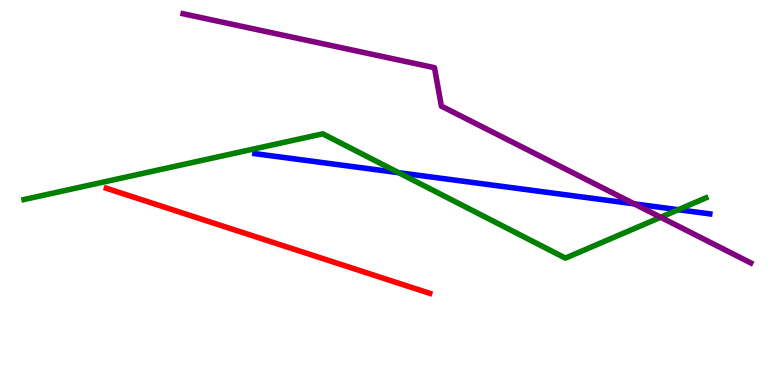[{'lines': ['blue', 'red'], 'intersections': []}, {'lines': ['green', 'red'], 'intersections': []}, {'lines': ['purple', 'red'], 'intersections': []}, {'lines': ['blue', 'green'], 'intersections': [{'x': 5.14, 'y': 5.52}, {'x': 8.75, 'y': 4.55}]}, {'lines': ['blue', 'purple'], 'intersections': [{'x': 8.18, 'y': 4.7}]}, {'lines': ['green', 'purple'], 'intersections': [{'x': 8.52, 'y': 4.36}]}]